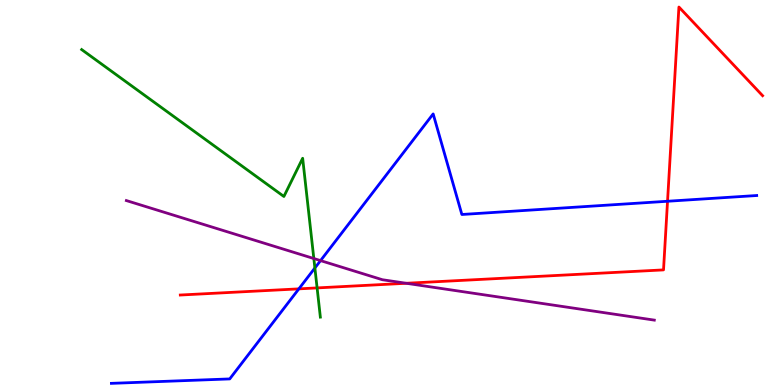[{'lines': ['blue', 'red'], 'intersections': [{'x': 3.86, 'y': 2.5}, {'x': 8.61, 'y': 4.77}]}, {'lines': ['green', 'red'], 'intersections': [{'x': 4.09, 'y': 2.52}]}, {'lines': ['purple', 'red'], 'intersections': [{'x': 5.24, 'y': 2.64}]}, {'lines': ['blue', 'green'], 'intersections': [{'x': 4.06, 'y': 3.04}]}, {'lines': ['blue', 'purple'], 'intersections': [{'x': 4.14, 'y': 3.23}]}, {'lines': ['green', 'purple'], 'intersections': [{'x': 4.05, 'y': 3.28}]}]